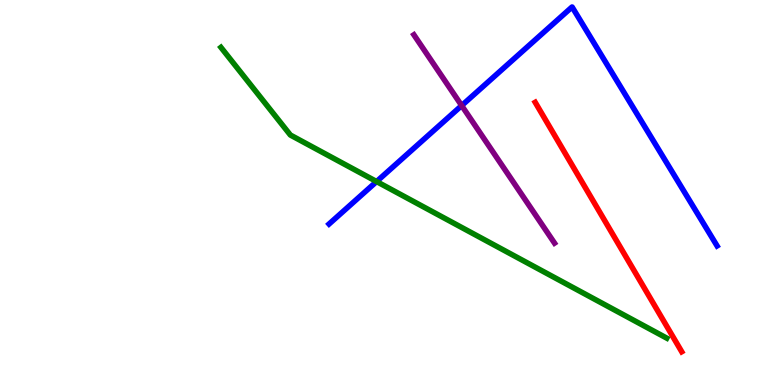[{'lines': ['blue', 'red'], 'intersections': []}, {'lines': ['green', 'red'], 'intersections': []}, {'lines': ['purple', 'red'], 'intersections': []}, {'lines': ['blue', 'green'], 'intersections': [{'x': 4.86, 'y': 5.28}]}, {'lines': ['blue', 'purple'], 'intersections': [{'x': 5.96, 'y': 7.26}]}, {'lines': ['green', 'purple'], 'intersections': []}]